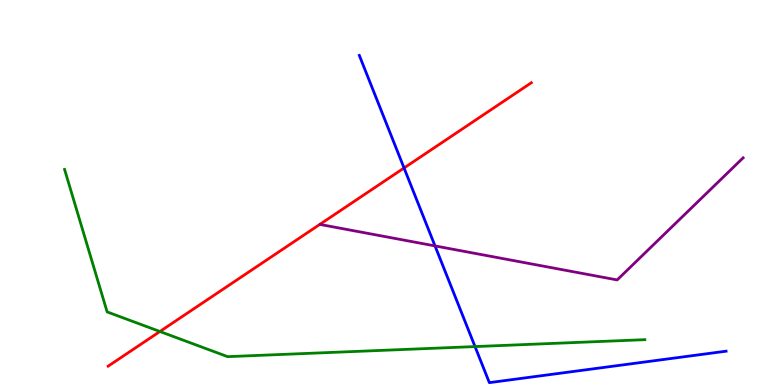[{'lines': ['blue', 'red'], 'intersections': [{'x': 5.21, 'y': 5.64}]}, {'lines': ['green', 'red'], 'intersections': [{'x': 2.06, 'y': 1.39}]}, {'lines': ['purple', 'red'], 'intersections': []}, {'lines': ['blue', 'green'], 'intersections': [{'x': 6.13, 'y': 0.998}]}, {'lines': ['blue', 'purple'], 'intersections': [{'x': 5.61, 'y': 3.61}]}, {'lines': ['green', 'purple'], 'intersections': []}]